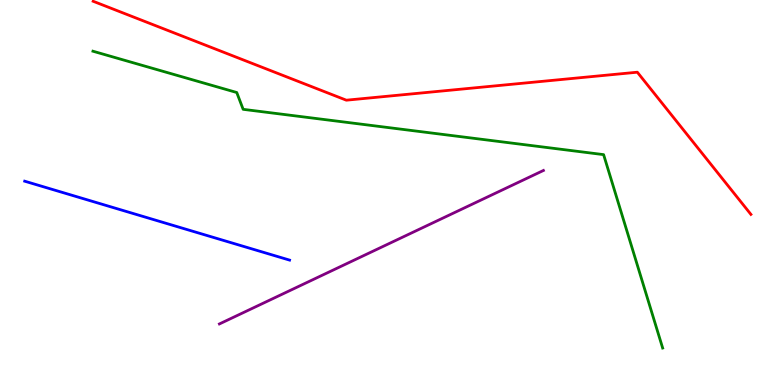[{'lines': ['blue', 'red'], 'intersections': []}, {'lines': ['green', 'red'], 'intersections': []}, {'lines': ['purple', 'red'], 'intersections': []}, {'lines': ['blue', 'green'], 'intersections': []}, {'lines': ['blue', 'purple'], 'intersections': []}, {'lines': ['green', 'purple'], 'intersections': []}]